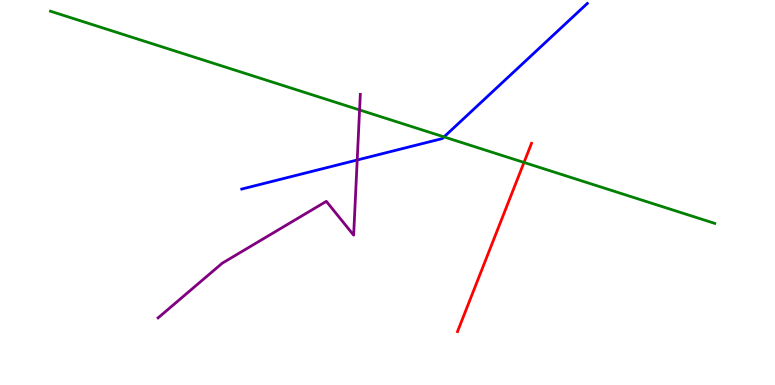[{'lines': ['blue', 'red'], 'intersections': []}, {'lines': ['green', 'red'], 'intersections': [{'x': 6.76, 'y': 5.78}]}, {'lines': ['purple', 'red'], 'intersections': []}, {'lines': ['blue', 'green'], 'intersections': [{'x': 5.73, 'y': 6.44}]}, {'lines': ['blue', 'purple'], 'intersections': [{'x': 4.61, 'y': 5.84}]}, {'lines': ['green', 'purple'], 'intersections': [{'x': 4.64, 'y': 7.14}]}]